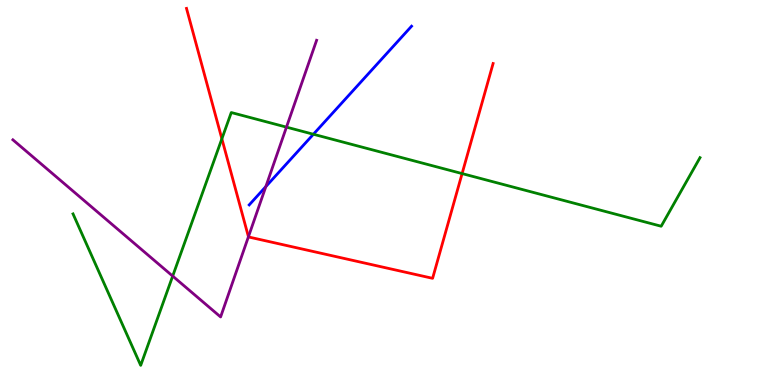[{'lines': ['blue', 'red'], 'intersections': []}, {'lines': ['green', 'red'], 'intersections': [{'x': 2.86, 'y': 6.4}, {'x': 5.96, 'y': 5.49}]}, {'lines': ['purple', 'red'], 'intersections': [{'x': 3.21, 'y': 3.85}]}, {'lines': ['blue', 'green'], 'intersections': [{'x': 4.04, 'y': 6.51}]}, {'lines': ['blue', 'purple'], 'intersections': [{'x': 3.43, 'y': 5.15}]}, {'lines': ['green', 'purple'], 'intersections': [{'x': 2.23, 'y': 2.83}, {'x': 3.7, 'y': 6.7}]}]